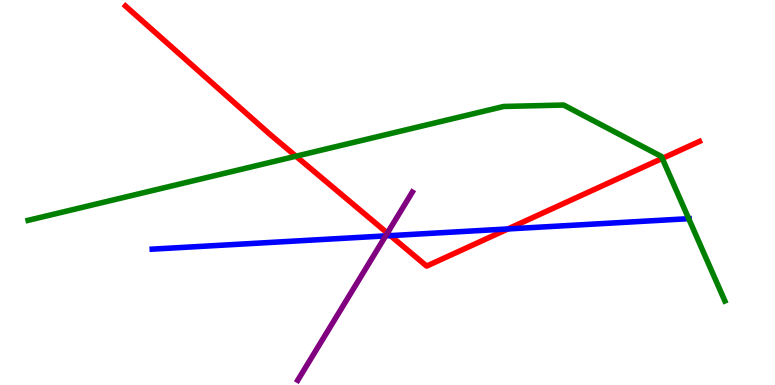[{'lines': ['blue', 'red'], 'intersections': [{'x': 5.04, 'y': 3.88}, {'x': 6.55, 'y': 4.05}]}, {'lines': ['green', 'red'], 'intersections': [{'x': 3.82, 'y': 5.94}, {'x': 8.55, 'y': 5.89}]}, {'lines': ['purple', 'red'], 'intersections': [{'x': 5.0, 'y': 3.95}]}, {'lines': ['blue', 'green'], 'intersections': [{'x': 8.89, 'y': 4.32}]}, {'lines': ['blue', 'purple'], 'intersections': [{'x': 4.98, 'y': 3.87}]}, {'lines': ['green', 'purple'], 'intersections': []}]